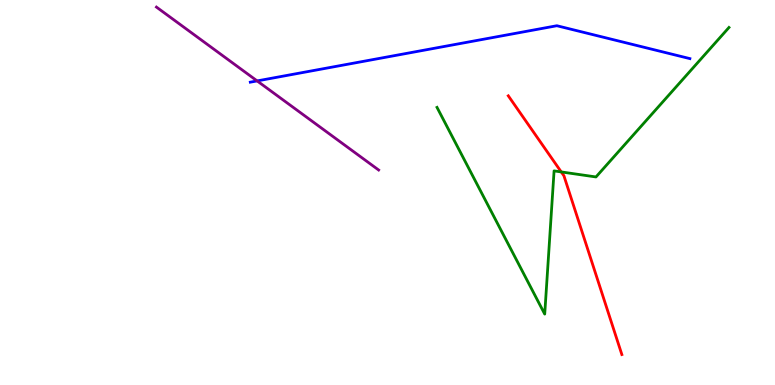[{'lines': ['blue', 'red'], 'intersections': []}, {'lines': ['green', 'red'], 'intersections': [{'x': 7.24, 'y': 5.53}]}, {'lines': ['purple', 'red'], 'intersections': []}, {'lines': ['blue', 'green'], 'intersections': []}, {'lines': ['blue', 'purple'], 'intersections': [{'x': 3.32, 'y': 7.9}]}, {'lines': ['green', 'purple'], 'intersections': []}]